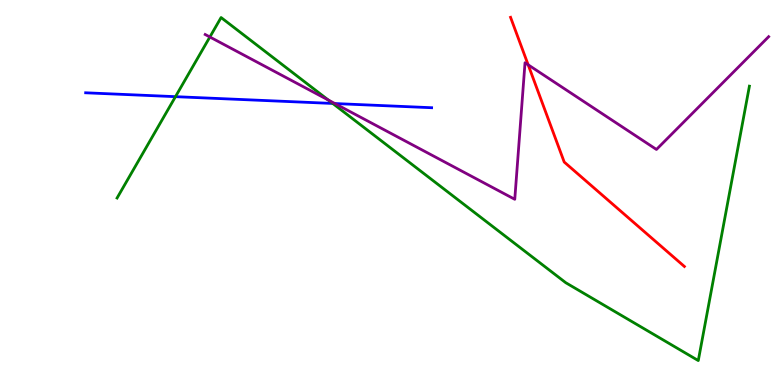[{'lines': ['blue', 'red'], 'intersections': []}, {'lines': ['green', 'red'], 'intersections': []}, {'lines': ['purple', 'red'], 'intersections': [{'x': 6.82, 'y': 8.32}]}, {'lines': ['blue', 'green'], 'intersections': [{'x': 2.26, 'y': 7.49}, {'x': 4.29, 'y': 7.31}]}, {'lines': ['blue', 'purple'], 'intersections': [{'x': 4.32, 'y': 7.31}]}, {'lines': ['green', 'purple'], 'intersections': [{'x': 2.71, 'y': 9.04}, {'x': 4.24, 'y': 7.4}]}]